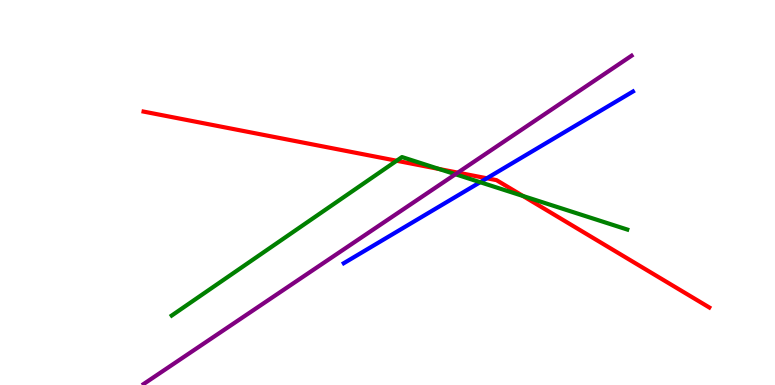[{'lines': ['blue', 'red'], 'intersections': [{'x': 6.28, 'y': 5.37}]}, {'lines': ['green', 'red'], 'intersections': [{'x': 5.12, 'y': 5.82}, {'x': 5.67, 'y': 5.61}, {'x': 6.75, 'y': 4.91}]}, {'lines': ['purple', 'red'], 'intersections': [{'x': 5.91, 'y': 5.52}]}, {'lines': ['blue', 'green'], 'intersections': [{'x': 6.2, 'y': 5.27}]}, {'lines': ['blue', 'purple'], 'intersections': []}, {'lines': ['green', 'purple'], 'intersections': [{'x': 5.88, 'y': 5.47}]}]